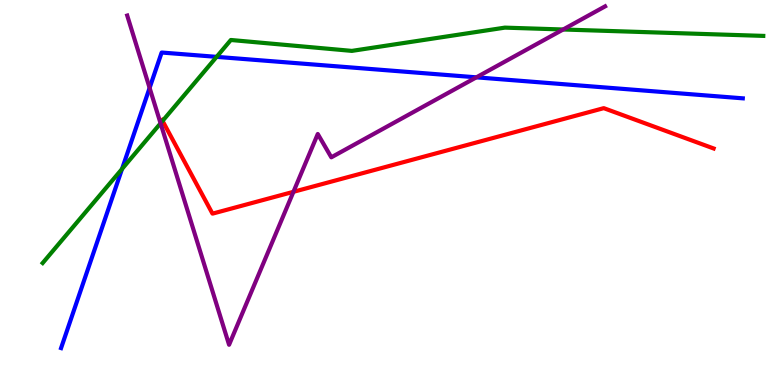[{'lines': ['blue', 'red'], 'intersections': []}, {'lines': ['green', 'red'], 'intersections': [{'x': 2.1, 'y': 6.86}]}, {'lines': ['purple', 'red'], 'intersections': [{'x': 3.79, 'y': 5.02}]}, {'lines': ['blue', 'green'], 'intersections': [{'x': 1.57, 'y': 5.61}, {'x': 2.79, 'y': 8.52}]}, {'lines': ['blue', 'purple'], 'intersections': [{'x': 1.93, 'y': 7.72}, {'x': 6.15, 'y': 7.99}]}, {'lines': ['green', 'purple'], 'intersections': [{'x': 2.07, 'y': 6.8}, {'x': 7.27, 'y': 9.23}]}]